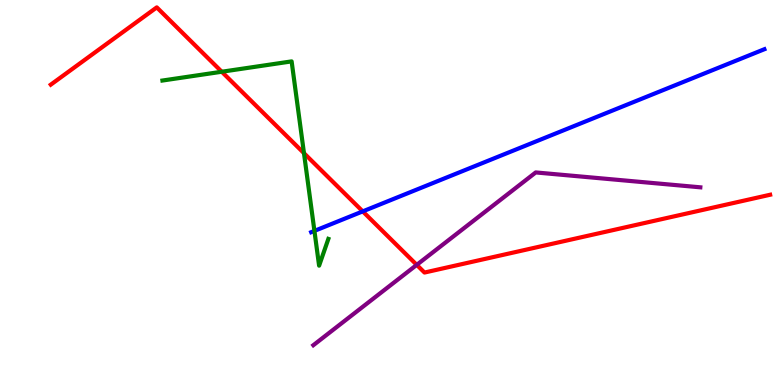[{'lines': ['blue', 'red'], 'intersections': [{'x': 4.68, 'y': 4.51}]}, {'lines': ['green', 'red'], 'intersections': [{'x': 2.86, 'y': 8.14}, {'x': 3.92, 'y': 6.02}]}, {'lines': ['purple', 'red'], 'intersections': [{'x': 5.38, 'y': 3.12}]}, {'lines': ['blue', 'green'], 'intersections': [{'x': 4.06, 'y': 4.0}]}, {'lines': ['blue', 'purple'], 'intersections': []}, {'lines': ['green', 'purple'], 'intersections': []}]